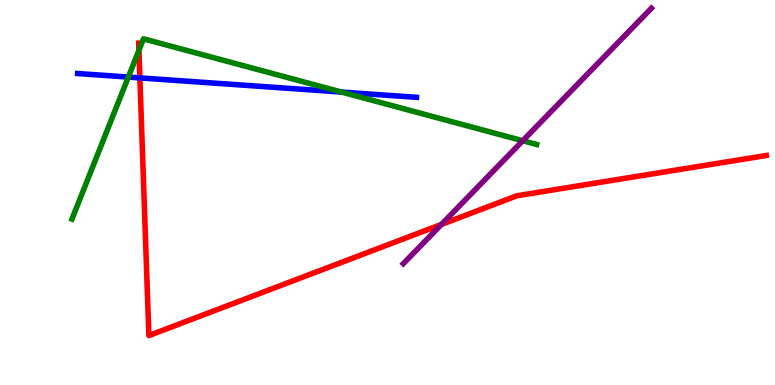[{'lines': ['blue', 'red'], 'intersections': [{'x': 1.8, 'y': 7.98}]}, {'lines': ['green', 'red'], 'intersections': [{'x': 1.79, 'y': 8.69}]}, {'lines': ['purple', 'red'], 'intersections': [{'x': 5.7, 'y': 4.17}]}, {'lines': ['blue', 'green'], 'intersections': [{'x': 1.66, 'y': 8.0}, {'x': 4.41, 'y': 7.61}]}, {'lines': ['blue', 'purple'], 'intersections': []}, {'lines': ['green', 'purple'], 'intersections': [{'x': 6.74, 'y': 6.34}]}]